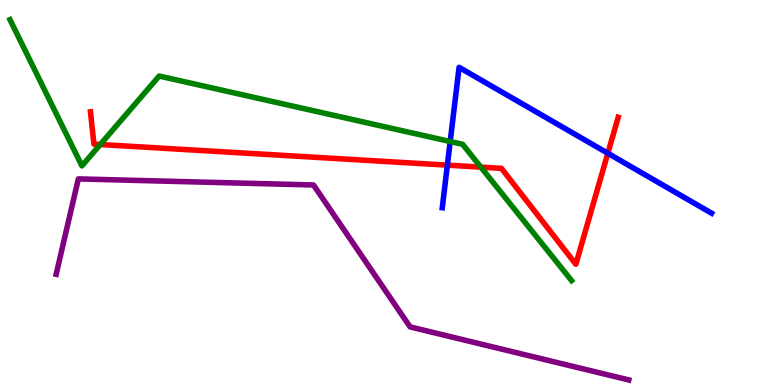[{'lines': ['blue', 'red'], 'intersections': [{'x': 5.77, 'y': 5.71}, {'x': 7.84, 'y': 6.02}]}, {'lines': ['green', 'red'], 'intersections': [{'x': 1.29, 'y': 6.25}, {'x': 6.2, 'y': 5.66}]}, {'lines': ['purple', 'red'], 'intersections': []}, {'lines': ['blue', 'green'], 'intersections': [{'x': 5.81, 'y': 6.32}]}, {'lines': ['blue', 'purple'], 'intersections': []}, {'lines': ['green', 'purple'], 'intersections': []}]